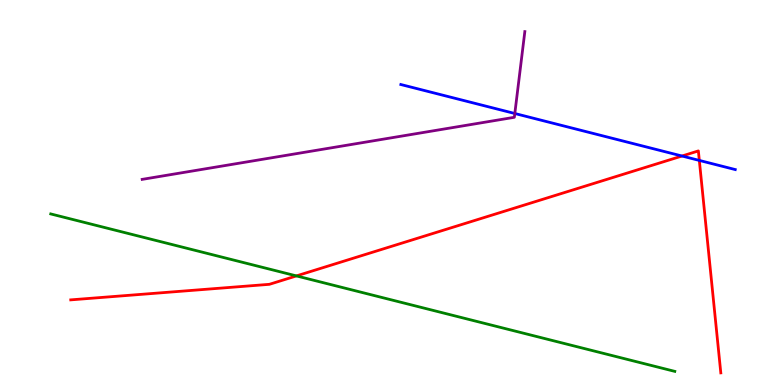[{'lines': ['blue', 'red'], 'intersections': [{'x': 8.8, 'y': 5.95}, {'x': 9.02, 'y': 5.83}]}, {'lines': ['green', 'red'], 'intersections': [{'x': 3.82, 'y': 2.83}]}, {'lines': ['purple', 'red'], 'intersections': []}, {'lines': ['blue', 'green'], 'intersections': []}, {'lines': ['blue', 'purple'], 'intersections': [{'x': 6.64, 'y': 7.05}]}, {'lines': ['green', 'purple'], 'intersections': []}]